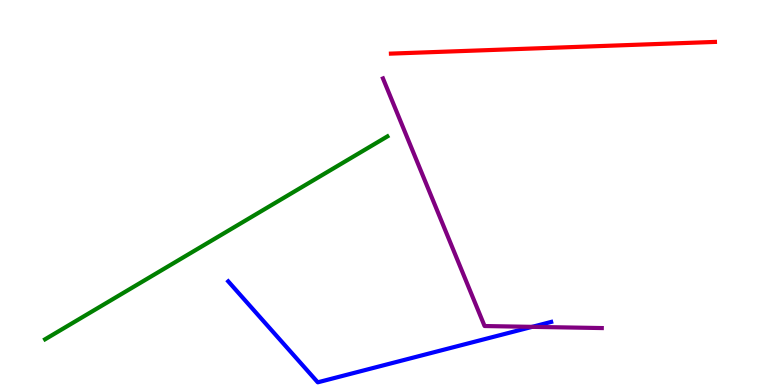[{'lines': ['blue', 'red'], 'intersections': []}, {'lines': ['green', 'red'], 'intersections': []}, {'lines': ['purple', 'red'], 'intersections': []}, {'lines': ['blue', 'green'], 'intersections': []}, {'lines': ['blue', 'purple'], 'intersections': [{'x': 6.87, 'y': 1.51}]}, {'lines': ['green', 'purple'], 'intersections': []}]